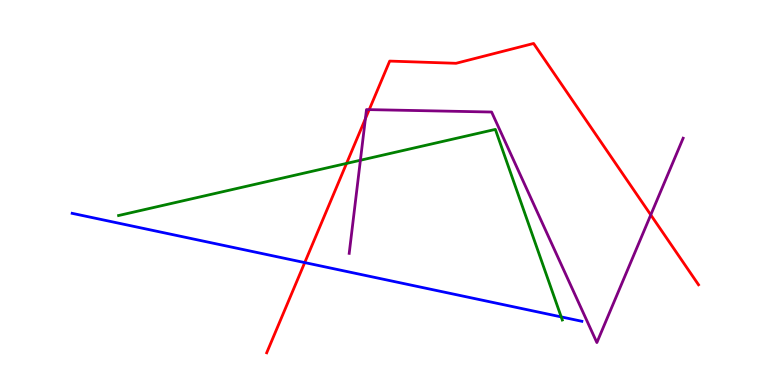[{'lines': ['blue', 'red'], 'intersections': [{'x': 3.93, 'y': 3.18}]}, {'lines': ['green', 'red'], 'intersections': [{'x': 4.47, 'y': 5.76}]}, {'lines': ['purple', 'red'], 'intersections': [{'x': 4.71, 'y': 6.92}, {'x': 4.76, 'y': 7.15}, {'x': 8.4, 'y': 4.42}]}, {'lines': ['blue', 'green'], 'intersections': [{'x': 7.24, 'y': 1.77}]}, {'lines': ['blue', 'purple'], 'intersections': []}, {'lines': ['green', 'purple'], 'intersections': [{'x': 4.65, 'y': 5.84}]}]